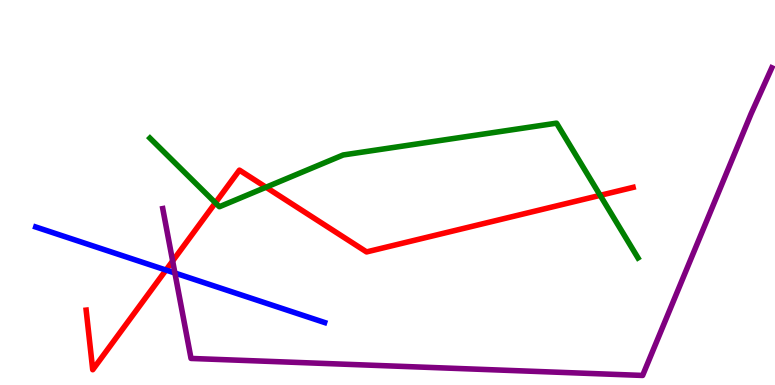[{'lines': ['blue', 'red'], 'intersections': [{'x': 2.14, 'y': 2.99}]}, {'lines': ['green', 'red'], 'intersections': [{'x': 2.78, 'y': 4.73}, {'x': 3.43, 'y': 5.14}, {'x': 7.74, 'y': 4.93}]}, {'lines': ['purple', 'red'], 'intersections': [{'x': 2.23, 'y': 3.22}]}, {'lines': ['blue', 'green'], 'intersections': []}, {'lines': ['blue', 'purple'], 'intersections': [{'x': 2.26, 'y': 2.91}]}, {'lines': ['green', 'purple'], 'intersections': []}]